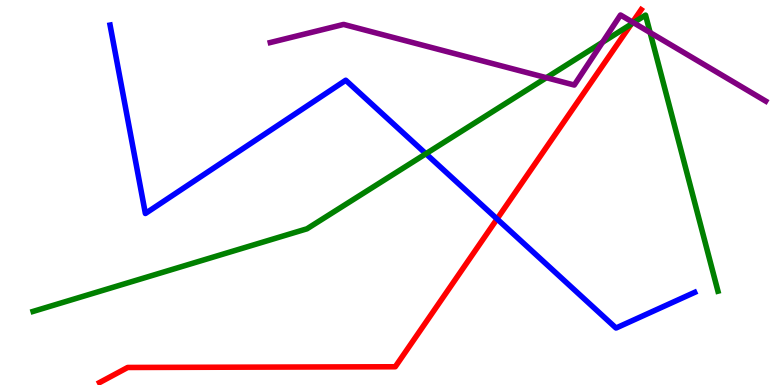[{'lines': ['blue', 'red'], 'intersections': [{'x': 6.41, 'y': 4.31}]}, {'lines': ['green', 'red'], 'intersections': [{'x': 8.14, 'y': 9.37}]}, {'lines': ['purple', 'red'], 'intersections': [{'x': 8.16, 'y': 9.42}]}, {'lines': ['blue', 'green'], 'intersections': [{'x': 5.5, 'y': 6.01}]}, {'lines': ['blue', 'purple'], 'intersections': []}, {'lines': ['green', 'purple'], 'intersections': [{'x': 7.05, 'y': 7.98}, {'x': 7.77, 'y': 8.9}, {'x': 8.17, 'y': 9.41}, {'x': 8.39, 'y': 9.15}]}]